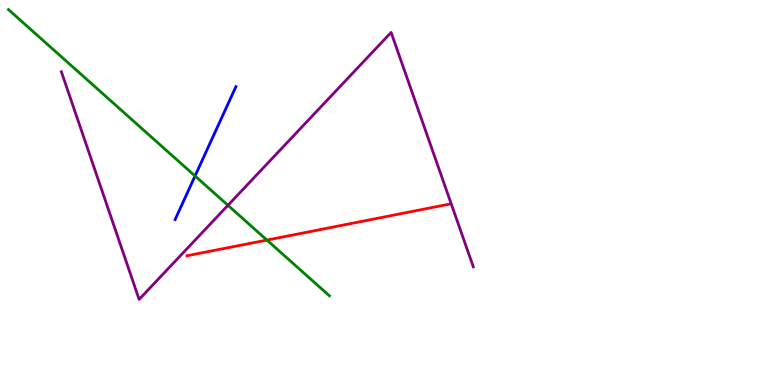[{'lines': ['blue', 'red'], 'intersections': []}, {'lines': ['green', 'red'], 'intersections': [{'x': 3.44, 'y': 3.76}]}, {'lines': ['purple', 'red'], 'intersections': []}, {'lines': ['blue', 'green'], 'intersections': [{'x': 2.52, 'y': 5.43}]}, {'lines': ['blue', 'purple'], 'intersections': []}, {'lines': ['green', 'purple'], 'intersections': [{'x': 2.94, 'y': 4.67}]}]